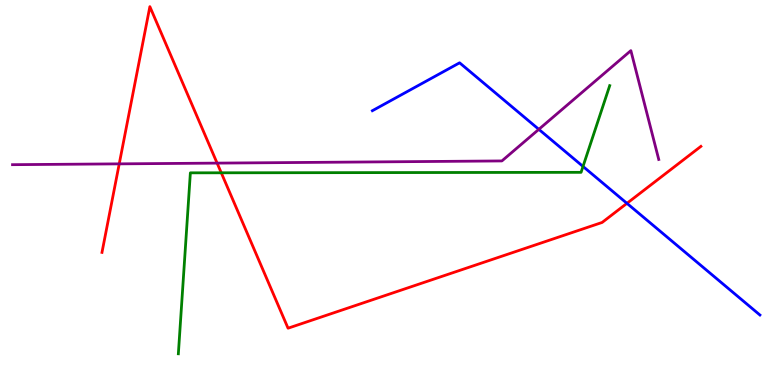[{'lines': ['blue', 'red'], 'intersections': [{'x': 8.09, 'y': 4.72}]}, {'lines': ['green', 'red'], 'intersections': [{'x': 2.86, 'y': 5.51}]}, {'lines': ['purple', 'red'], 'intersections': [{'x': 1.54, 'y': 5.74}, {'x': 2.8, 'y': 5.76}]}, {'lines': ['blue', 'green'], 'intersections': [{'x': 7.52, 'y': 5.68}]}, {'lines': ['blue', 'purple'], 'intersections': [{'x': 6.95, 'y': 6.64}]}, {'lines': ['green', 'purple'], 'intersections': []}]